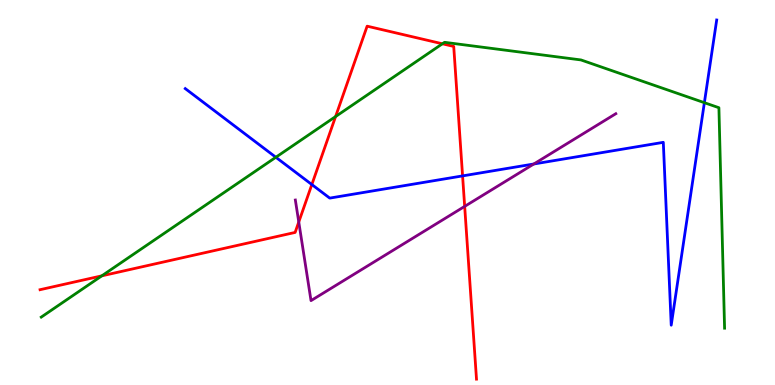[{'lines': ['blue', 'red'], 'intersections': [{'x': 4.02, 'y': 5.21}, {'x': 5.97, 'y': 5.43}]}, {'lines': ['green', 'red'], 'intersections': [{'x': 1.31, 'y': 2.84}, {'x': 4.33, 'y': 6.97}, {'x': 5.71, 'y': 8.86}]}, {'lines': ['purple', 'red'], 'intersections': [{'x': 3.86, 'y': 4.23}, {'x': 6.0, 'y': 4.64}]}, {'lines': ['blue', 'green'], 'intersections': [{'x': 3.56, 'y': 5.92}, {'x': 9.09, 'y': 7.33}]}, {'lines': ['blue', 'purple'], 'intersections': [{'x': 6.89, 'y': 5.74}]}, {'lines': ['green', 'purple'], 'intersections': []}]